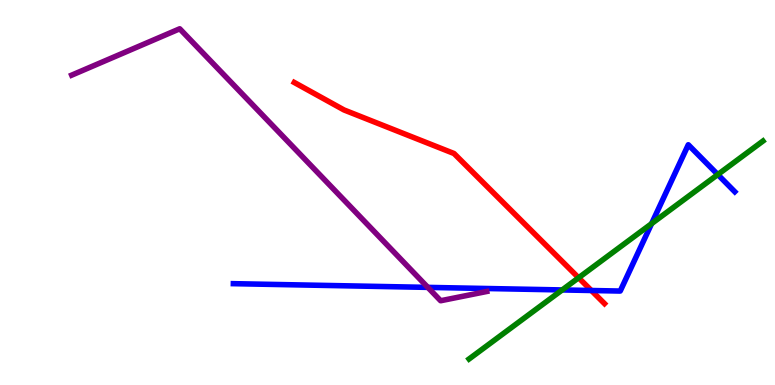[{'lines': ['blue', 'red'], 'intersections': [{'x': 7.63, 'y': 2.45}]}, {'lines': ['green', 'red'], 'intersections': [{'x': 7.47, 'y': 2.79}]}, {'lines': ['purple', 'red'], 'intersections': []}, {'lines': ['blue', 'green'], 'intersections': [{'x': 7.25, 'y': 2.47}, {'x': 8.41, 'y': 4.19}, {'x': 9.26, 'y': 5.47}]}, {'lines': ['blue', 'purple'], 'intersections': [{'x': 5.52, 'y': 2.54}]}, {'lines': ['green', 'purple'], 'intersections': []}]